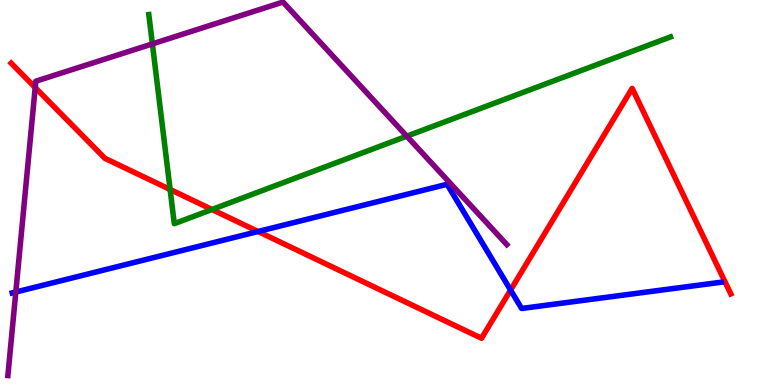[{'lines': ['blue', 'red'], 'intersections': [{'x': 3.33, 'y': 3.99}, {'x': 6.59, 'y': 2.47}]}, {'lines': ['green', 'red'], 'intersections': [{'x': 2.2, 'y': 5.08}, {'x': 2.74, 'y': 4.56}]}, {'lines': ['purple', 'red'], 'intersections': [{'x': 0.454, 'y': 7.73}]}, {'lines': ['blue', 'green'], 'intersections': []}, {'lines': ['blue', 'purple'], 'intersections': [{'x': 0.204, 'y': 2.41}]}, {'lines': ['green', 'purple'], 'intersections': [{'x': 1.97, 'y': 8.86}, {'x': 5.25, 'y': 6.46}]}]